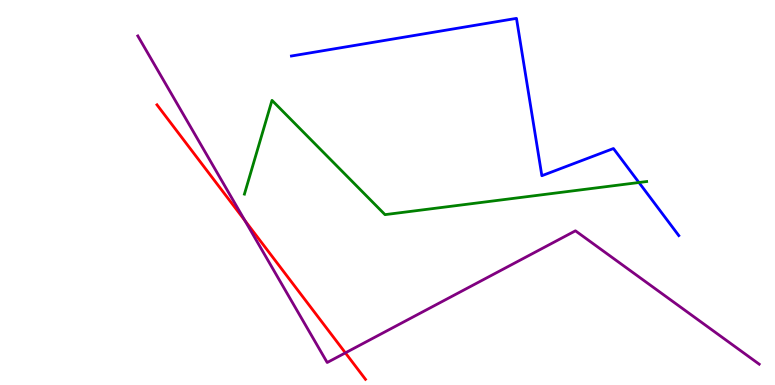[{'lines': ['blue', 'red'], 'intersections': []}, {'lines': ['green', 'red'], 'intersections': []}, {'lines': ['purple', 'red'], 'intersections': [{'x': 3.16, 'y': 4.27}, {'x': 4.46, 'y': 0.835}]}, {'lines': ['blue', 'green'], 'intersections': [{'x': 8.24, 'y': 5.26}]}, {'lines': ['blue', 'purple'], 'intersections': []}, {'lines': ['green', 'purple'], 'intersections': []}]